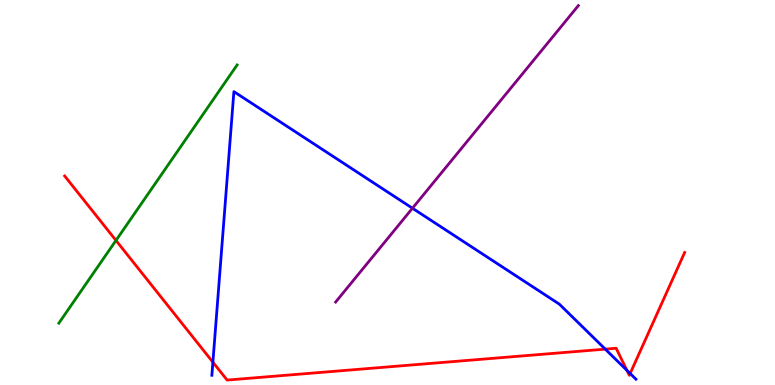[{'lines': ['blue', 'red'], 'intersections': [{'x': 2.75, 'y': 0.593}, {'x': 7.81, 'y': 0.932}, {'x': 8.09, 'y': 0.381}, {'x': 8.13, 'y': 0.298}]}, {'lines': ['green', 'red'], 'intersections': [{'x': 1.5, 'y': 3.75}]}, {'lines': ['purple', 'red'], 'intersections': []}, {'lines': ['blue', 'green'], 'intersections': []}, {'lines': ['blue', 'purple'], 'intersections': [{'x': 5.32, 'y': 4.59}]}, {'lines': ['green', 'purple'], 'intersections': []}]